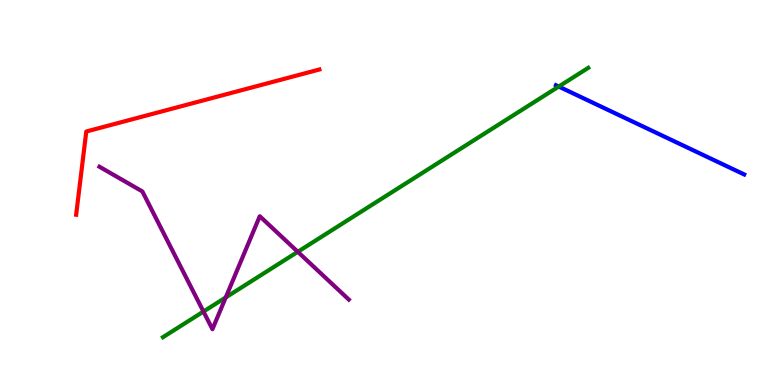[{'lines': ['blue', 'red'], 'intersections': []}, {'lines': ['green', 'red'], 'intersections': []}, {'lines': ['purple', 'red'], 'intersections': []}, {'lines': ['blue', 'green'], 'intersections': [{'x': 7.21, 'y': 7.75}]}, {'lines': ['blue', 'purple'], 'intersections': []}, {'lines': ['green', 'purple'], 'intersections': [{'x': 2.63, 'y': 1.91}, {'x': 2.91, 'y': 2.27}, {'x': 3.84, 'y': 3.46}]}]